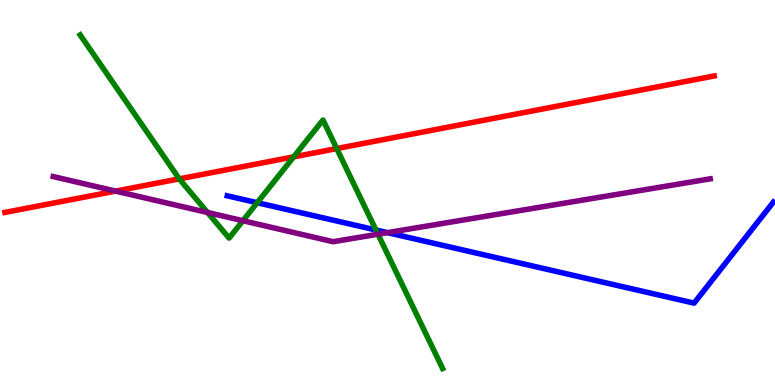[{'lines': ['blue', 'red'], 'intersections': []}, {'lines': ['green', 'red'], 'intersections': [{'x': 2.31, 'y': 5.35}, {'x': 3.79, 'y': 5.93}, {'x': 4.34, 'y': 6.14}]}, {'lines': ['purple', 'red'], 'intersections': [{'x': 1.49, 'y': 5.04}]}, {'lines': ['blue', 'green'], 'intersections': [{'x': 3.32, 'y': 4.73}, {'x': 4.85, 'y': 4.03}]}, {'lines': ['blue', 'purple'], 'intersections': [{'x': 5.0, 'y': 3.96}]}, {'lines': ['green', 'purple'], 'intersections': [{'x': 2.68, 'y': 4.48}, {'x': 3.13, 'y': 4.27}, {'x': 4.88, 'y': 3.92}]}]